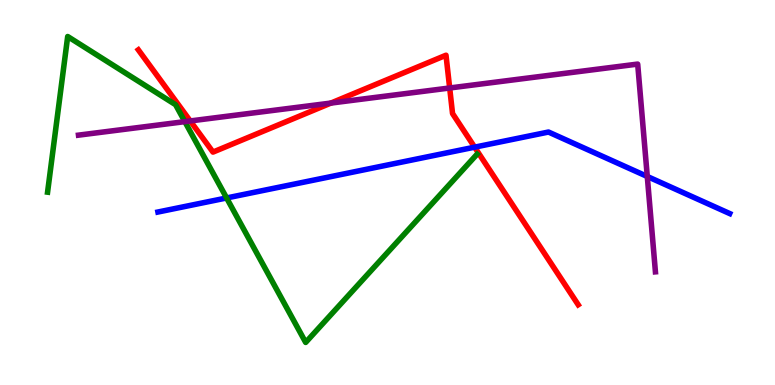[{'lines': ['blue', 'red'], 'intersections': [{'x': 6.12, 'y': 6.18}]}, {'lines': ['green', 'red'], 'intersections': []}, {'lines': ['purple', 'red'], 'intersections': [{'x': 2.45, 'y': 6.86}, {'x': 4.27, 'y': 7.32}, {'x': 5.8, 'y': 7.71}]}, {'lines': ['blue', 'green'], 'intersections': [{'x': 2.92, 'y': 4.86}]}, {'lines': ['blue', 'purple'], 'intersections': [{'x': 8.35, 'y': 5.42}]}, {'lines': ['green', 'purple'], 'intersections': [{'x': 2.39, 'y': 6.84}]}]